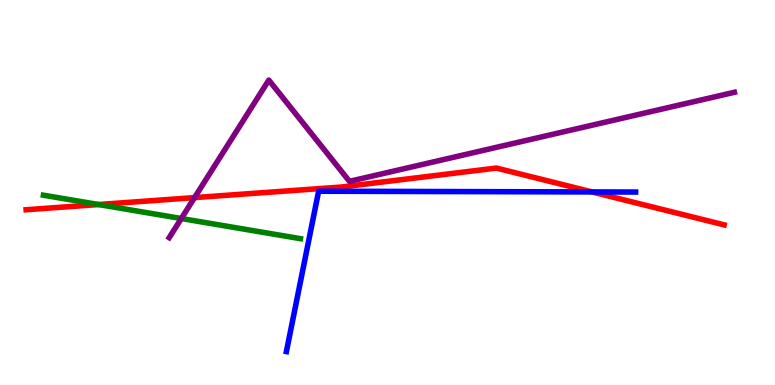[{'lines': ['blue', 'red'], 'intersections': [{'x': 7.64, 'y': 5.01}]}, {'lines': ['green', 'red'], 'intersections': [{'x': 1.27, 'y': 4.69}]}, {'lines': ['purple', 'red'], 'intersections': [{'x': 2.51, 'y': 4.87}]}, {'lines': ['blue', 'green'], 'intersections': []}, {'lines': ['blue', 'purple'], 'intersections': []}, {'lines': ['green', 'purple'], 'intersections': [{'x': 2.34, 'y': 4.32}]}]